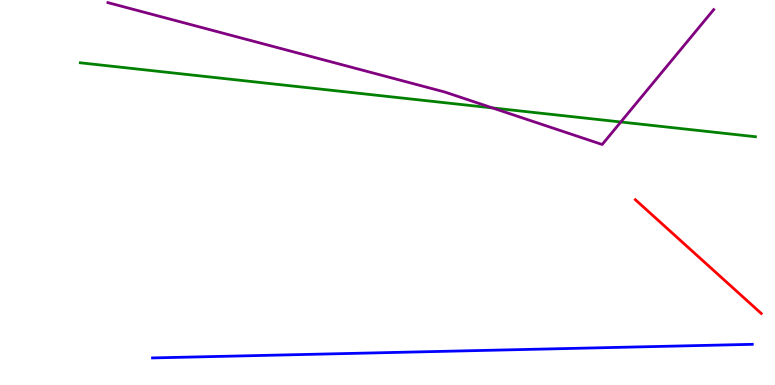[{'lines': ['blue', 'red'], 'intersections': []}, {'lines': ['green', 'red'], 'intersections': []}, {'lines': ['purple', 'red'], 'intersections': []}, {'lines': ['blue', 'green'], 'intersections': []}, {'lines': ['blue', 'purple'], 'intersections': []}, {'lines': ['green', 'purple'], 'intersections': [{'x': 6.35, 'y': 7.2}, {'x': 8.01, 'y': 6.83}]}]